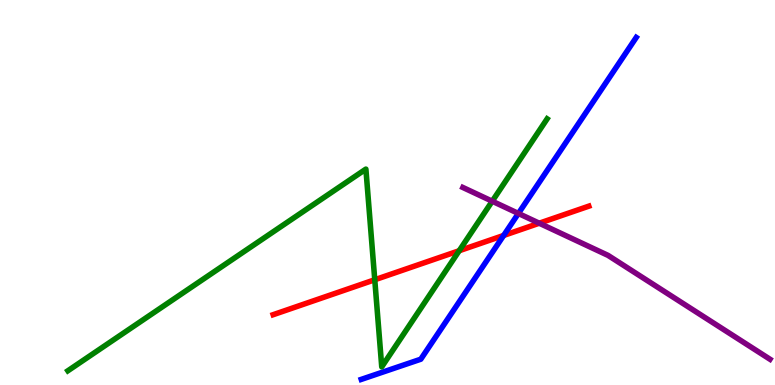[{'lines': ['blue', 'red'], 'intersections': [{'x': 6.5, 'y': 3.88}]}, {'lines': ['green', 'red'], 'intersections': [{'x': 4.84, 'y': 2.73}, {'x': 5.93, 'y': 3.49}]}, {'lines': ['purple', 'red'], 'intersections': [{'x': 6.96, 'y': 4.2}]}, {'lines': ['blue', 'green'], 'intersections': []}, {'lines': ['blue', 'purple'], 'intersections': [{'x': 6.69, 'y': 4.46}]}, {'lines': ['green', 'purple'], 'intersections': [{'x': 6.35, 'y': 4.77}]}]